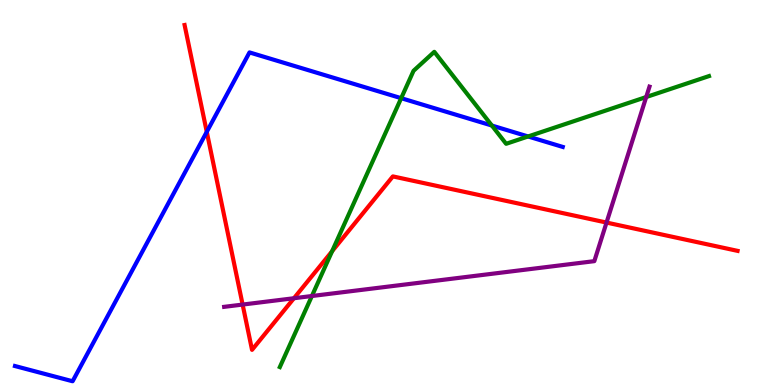[{'lines': ['blue', 'red'], 'intersections': [{'x': 2.67, 'y': 6.58}]}, {'lines': ['green', 'red'], 'intersections': [{'x': 4.29, 'y': 3.47}]}, {'lines': ['purple', 'red'], 'intersections': [{'x': 3.13, 'y': 2.09}, {'x': 3.79, 'y': 2.25}, {'x': 7.83, 'y': 4.22}]}, {'lines': ['blue', 'green'], 'intersections': [{'x': 5.18, 'y': 7.45}, {'x': 6.35, 'y': 6.74}, {'x': 6.81, 'y': 6.46}]}, {'lines': ['blue', 'purple'], 'intersections': []}, {'lines': ['green', 'purple'], 'intersections': [{'x': 4.02, 'y': 2.31}, {'x': 8.34, 'y': 7.48}]}]